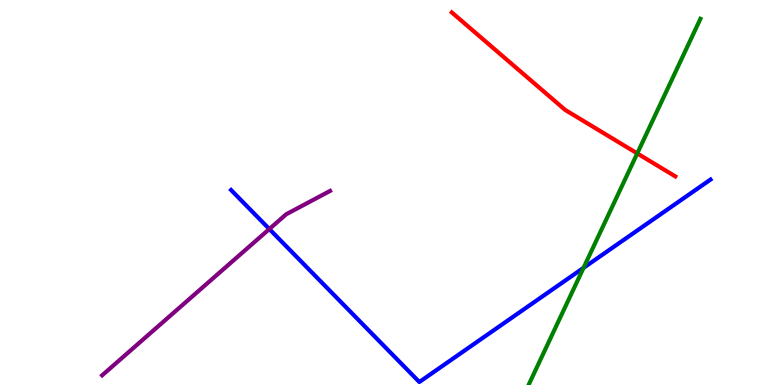[{'lines': ['blue', 'red'], 'intersections': []}, {'lines': ['green', 'red'], 'intersections': [{'x': 8.22, 'y': 6.01}]}, {'lines': ['purple', 'red'], 'intersections': []}, {'lines': ['blue', 'green'], 'intersections': [{'x': 7.53, 'y': 3.04}]}, {'lines': ['blue', 'purple'], 'intersections': [{'x': 3.48, 'y': 4.05}]}, {'lines': ['green', 'purple'], 'intersections': []}]